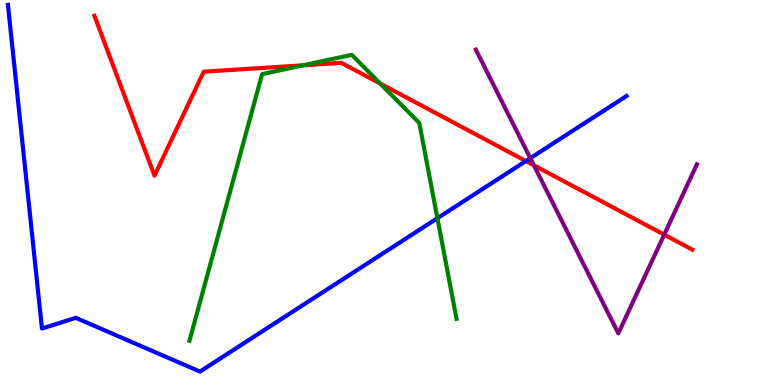[{'lines': ['blue', 'red'], 'intersections': [{'x': 6.79, 'y': 5.82}]}, {'lines': ['green', 'red'], 'intersections': [{'x': 3.91, 'y': 8.3}, {'x': 4.91, 'y': 7.83}]}, {'lines': ['purple', 'red'], 'intersections': [{'x': 6.89, 'y': 5.71}, {'x': 8.57, 'y': 3.9}]}, {'lines': ['blue', 'green'], 'intersections': [{'x': 5.64, 'y': 4.33}]}, {'lines': ['blue', 'purple'], 'intersections': [{'x': 6.84, 'y': 5.89}]}, {'lines': ['green', 'purple'], 'intersections': []}]